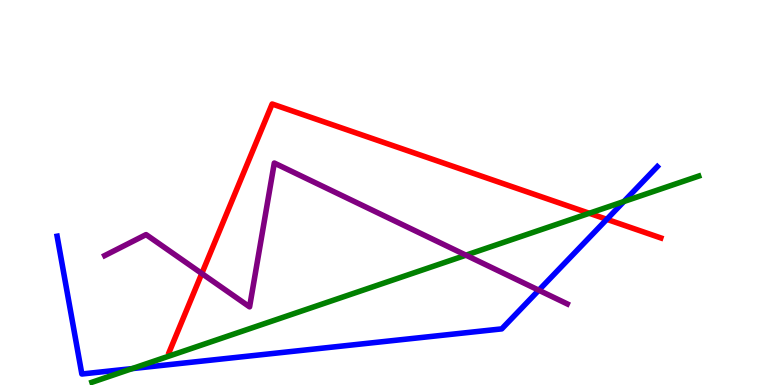[{'lines': ['blue', 'red'], 'intersections': [{'x': 7.83, 'y': 4.3}]}, {'lines': ['green', 'red'], 'intersections': [{'x': 7.6, 'y': 4.46}]}, {'lines': ['purple', 'red'], 'intersections': [{'x': 2.6, 'y': 2.9}]}, {'lines': ['blue', 'green'], 'intersections': [{'x': 1.71, 'y': 0.426}, {'x': 8.05, 'y': 4.77}]}, {'lines': ['blue', 'purple'], 'intersections': [{'x': 6.95, 'y': 2.46}]}, {'lines': ['green', 'purple'], 'intersections': [{'x': 6.01, 'y': 3.37}]}]